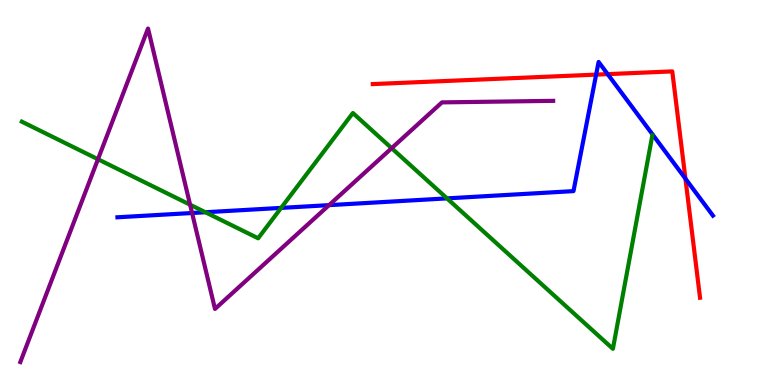[{'lines': ['blue', 'red'], 'intersections': [{'x': 7.69, 'y': 8.06}, {'x': 7.84, 'y': 8.07}, {'x': 8.84, 'y': 5.36}]}, {'lines': ['green', 'red'], 'intersections': []}, {'lines': ['purple', 'red'], 'intersections': []}, {'lines': ['blue', 'green'], 'intersections': [{'x': 2.65, 'y': 4.49}, {'x': 3.63, 'y': 4.6}, {'x': 5.77, 'y': 4.85}]}, {'lines': ['blue', 'purple'], 'intersections': [{'x': 2.48, 'y': 4.47}, {'x': 4.25, 'y': 4.67}]}, {'lines': ['green', 'purple'], 'intersections': [{'x': 1.26, 'y': 5.86}, {'x': 2.45, 'y': 4.68}, {'x': 5.05, 'y': 6.15}]}]